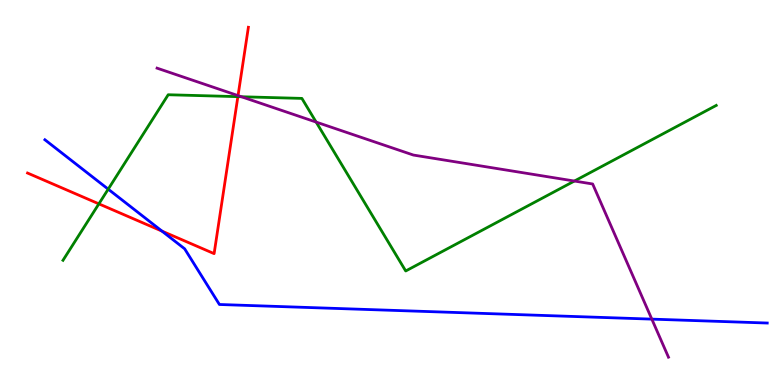[{'lines': ['blue', 'red'], 'intersections': [{'x': 2.09, 'y': 4.0}]}, {'lines': ['green', 'red'], 'intersections': [{'x': 1.28, 'y': 4.71}, {'x': 3.07, 'y': 7.49}]}, {'lines': ['purple', 'red'], 'intersections': [{'x': 3.07, 'y': 7.52}]}, {'lines': ['blue', 'green'], 'intersections': [{'x': 1.4, 'y': 5.09}]}, {'lines': ['blue', 'purple'], 'intersections': [{'x': 8.41, 'y': 1.71}]}, {'lines': ['green', 'purple'], 'intersections': [{'x': 3.12, 'y': 7.49}, {'x': 4.08, 'y': 6.83}, {'x': 7.41, 'y': 5.3}]}]